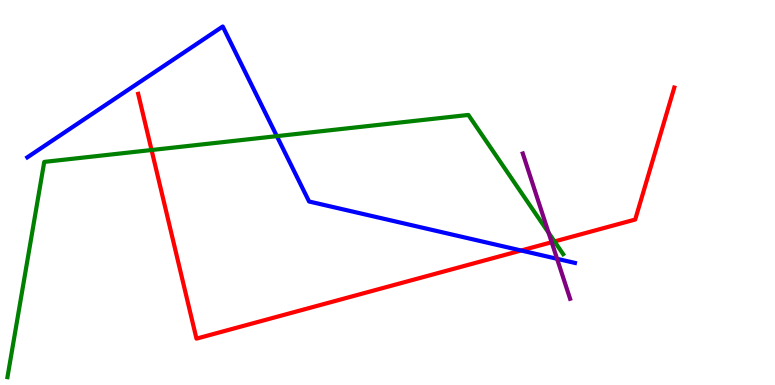[{'lines': ['blue', 'red'], 'intersections': [{'x': 6.72, 'y': 3.49}]}, {'lines': ['green', 'red'], 'intersections': [{'x': 1.96, 'y': 6.1}, {'x': 7.15, 'y': 3.73}]}, {'lines': ['purple', 'red'], 'intersections': [{'x': 7.12, 'y': 3.71}]}, {'lines': ['blue', 'green'], 'intersections': [{'x': 3.57, 'y': 6.46}]}, {'lines': ['blue', 'purple'], 'intersections': [{'x': 7.19, 'y': 3.28}]}, {'lines': ['green', 'purple'], 'intersections': [{'x': 7.08, 'y': 3.95}]}]